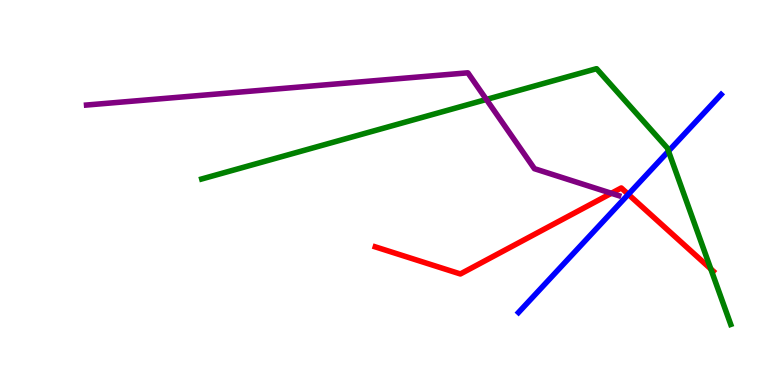[{'lines': ['blue', 'red'], 'intersections': [{'x': 8.11, 'y': 4.95}]}, {'lines': ['green', 'red'], 'intersections': [{'x': 9.17, 'y': 3.02}]}, {'lines': ['purple', 'red'], 'intersections': [{'x': 7.89, 'y': 4.98}]}, {'lines': ['blue', 'green'], 'intersections': [{'x': 8.63, 'y': 6.07}]}, {'lines': ['blue', 'purple'], 'intersections': []}, {'lines': ['green', 'purple'], 'intersections': [{'x': 6.28, 'y': 7.42}]}]